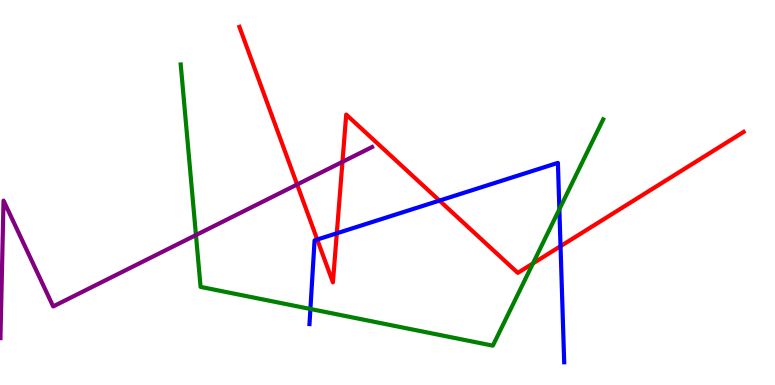[{'lines': ['blue', 'red'], 'intersections': [{'x': 4.09, 'y': 3.78}, {'x': 4.35, 'y': 3.94}, {'x': 5.67, 'y': 4.79}, {'x': 7.23, 'y': 3.61}]}, {'lines': ['green', 'red'], 'intersections': [{'x': 6.88, 'y': 3.16}]}, {'lines': ['purple', 'red'], 'intersections': [{'x': 3.83, 'y': 5.21}, {'x': 4.42, 'y': 5.8}]}, {'lines': ['blue', 'green'], 'intersections': [{'x': 4.01, 'y': 1.97}, {'x': 7.22, 'y': 4.57}]}, {'lines': ['blue', 'purple'], 'intersections': []}, {'lines': ['green', 'purple'], 'intersections': [{'x': 2.53, 'y': 3.89}]}]